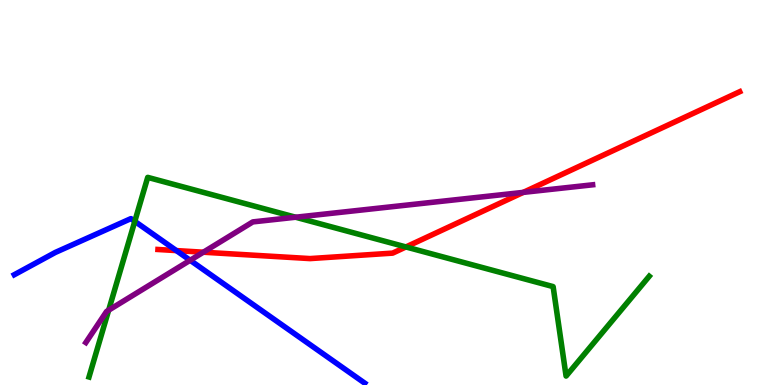[{'lines': ['blue', 'red'], 'intersections': [{'x': 2.28, 'y': 3.49}]}, {'lines': ['green', 'red'], 'intersections': [{'x': 5.24, 'y': 3.59}]}, {'lines': ['purple', 'red'], 'intersections': [{'x': 2.62, 'y': 3.45}, {'x': 6.75, 'y': 5.0}]}, {'lines': ['blue', 'green'], 'intersections': [{'x': 1.74, 'y': 4.25}]}, {'lines': ['blue', 'purple'], 'intersections': [{'x': 2.45, 'y': 3.24}]}, {'lines': ['green', 'purple'], 'intersections': [{'x': 1.4, 'y': 1.94}, {'x': 3.81, 'y': 4.36}]}]